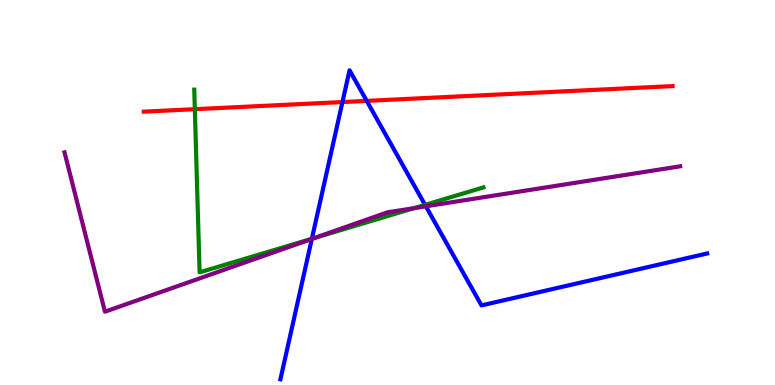[{'lines': ['blue', 'red'], 'intersections': [{'x': 4.42, 'y': 7.35}, {'x': 4.73, 'y': 7.38}]}, {'lines': ['green', 'red'], 'intersections': [{'x': 2.51, 'y': 7.16}]}, {'lines': ['purple', 'red'], 'intersections': []}, {'lines': ['blue', 'green'], 'intersections': [{'x': 4.02, 'y': 3.8}, {'x': 5.48, 'y': 4.68}]}, {'lines': ['blue', 'purple'], 'intersections': [{'x': 4.02, 'y': 3.79}, {'x': 5.5, 'y': 4.64}]}, {'lines': ['green', 'purple'], 'intersections': [{'x': 4.07, 'y': 3.82}, {'x': 5.34, 'y': 4.59}]}]